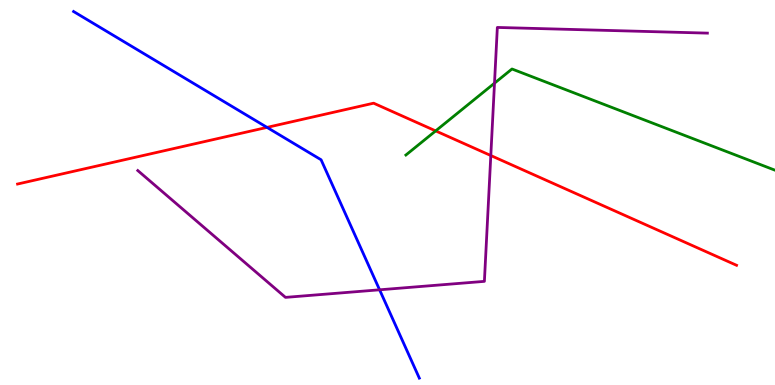[{'lines': ['blue', 'red'], 'intersections': [{'x': 3.45, 'y': 6.69}]}, {'lines': ['green', 'red'], 'intersections': [{'x': 5.62, 'y': 6.6}]}, {'lines': ['purple', 'red'], 'intersections': [{'x': 6.33, 'y': 5.96}]}, {'lines': ['blue', 'green'], 'intersections': []}, {'lines': ['blue', 'purple'], 'intersections': [{'x': 4.9, 'y': 2.47}]}, {'lines': ['green', 'purple'], 'intersections': [{'x': 6.38, 'y': 7.84}]}]